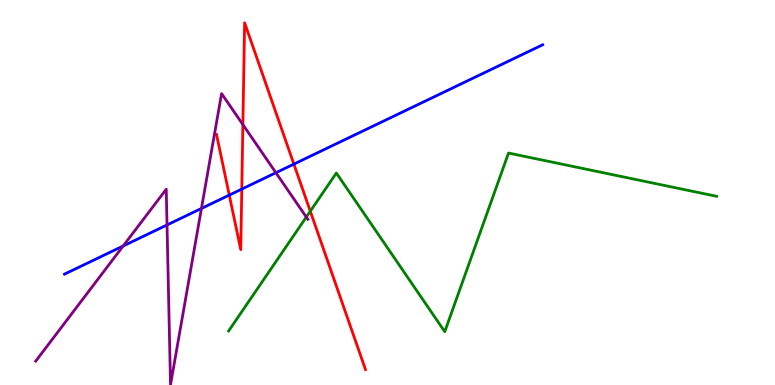[{'lines': ['blue', 'red'], 'intersections': [{'x': 2.96, 'y': 4.93}, {'x': 3.12, 'y': 5.09}, {'x': 3.79, 'y': 5.74}]}, {'lines': ['green', 'red'], 'intersections': [{'x': 4.0, 'y': 4.51}]}, {'lines': ['purple', 'red'], 'intersections': [{'x': 3.13, 'y': 6.76}]}, {'lines': ['blue', 'green'], 'intersections': []}, {'lines': ['blue', 'purple'], 'intersections': [{'x': 1.59, 'y': 3.61}, {'x': 2.16, 'y': 4.16}, {'x': 2.6, 'y': 4.59}, {'x': 3.56, 'y': 5.51}]}, {'lines': ['green', 'purple'], 'intersections': [{'x': 3.95, 'y': 4.36}]}]